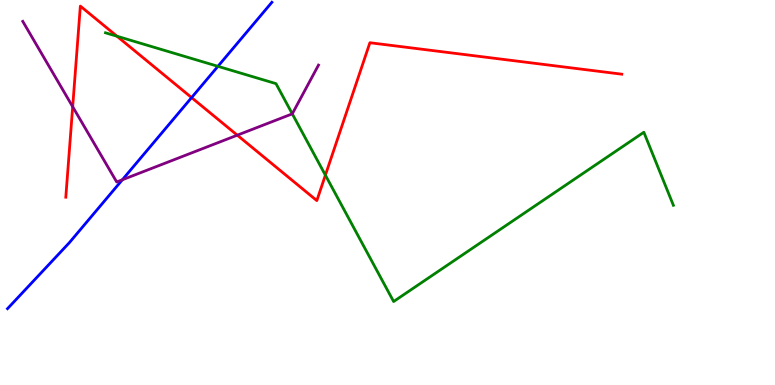[{'lines': ['blue', 'red'], 'intersections': [{'x': 2.47, 'y': 7.47}]}, {'lines': ['green', 'red'], 'intersections': [{'x': 1.51, 'y': 9.06}, {'x': 4.2, 'y': 5.45}]}, {'lines': ['purple', 'red'], 'intersections': [{'x': 0.938, 'y': 7.23}, {'x': 3.06, 'y': 6.49}]}, {'lines': ['blue', 'green'], 'intersections': [{'x': 2.81, 'y': 8.28}]}, {'lines': ['blue', 'purple'], 'intersections': [{'x': 1.58, 'y': 5.33}]}, {'lines': ['green', 'purple'], 'intersections': [{'x': 3.77, 'y': 7.04}]}]